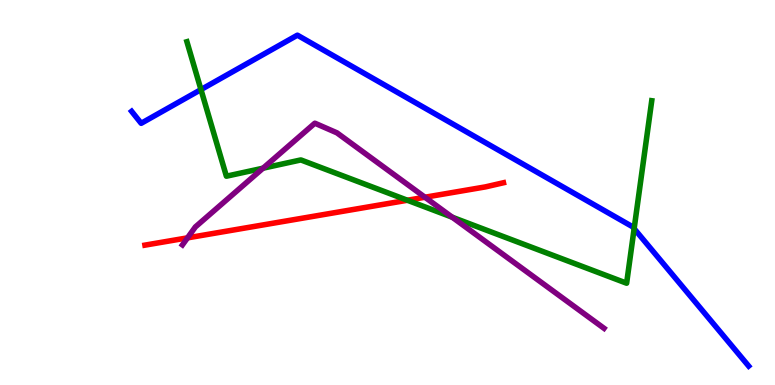[{'lines': ['blue', 'red'], 'intersections': []}, {'lines': ['green', 'red'], 'intersections': [{'x': 5.26, 'y': 4.8}]}, {'lines': ['purple', 'red'], 'intersections': [{'x': 2.42, 'y': 3.82}, {'x': 5.48, 'y': 4.88}]}, {'lines': ['blue', 'green'], 'intersections': [{'x': 2.59, 'y': 7.67}, {'x': 8.18, 'y': 4.06}]}, {'lines': ['blue', 'purple'], 'intersections': []}, {'lines': ['green', 'purple'], 'intersections': [{'x': 3.39, 'y': 5.63}, {'x': 5.84, 'y': 4.36}]}]